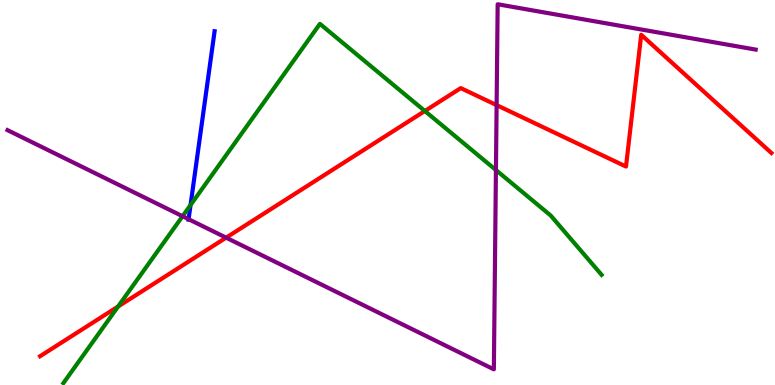[{'lines': ['blue', 'red'], 'intersections': []}, {'lines': ['green', 'red'], 'intersections': [{'x': 1.52, 'y': 2.04}, {'x': 5.48, 'y': 7.12}]}, {'lines': ['purple', 'red'], 'intersections': [{'x': 2.92, 'y': 3.83}, {'x': 6.41, 'y': 7.27}]}, {'lines': ['blue', 'green'], 'intersections': [{'x': 2.46, 'y': 4.67}]}, {'lines': ['blue', 'purple'], 'intersections': [{'x': 2.43, 'y': 4.31}]}, {'lines': ['green', 'purple'], 'intersections': [{'x': 2.36, 'y': 4.38}, {'x': 6.4, 'y': 5.58}]}]